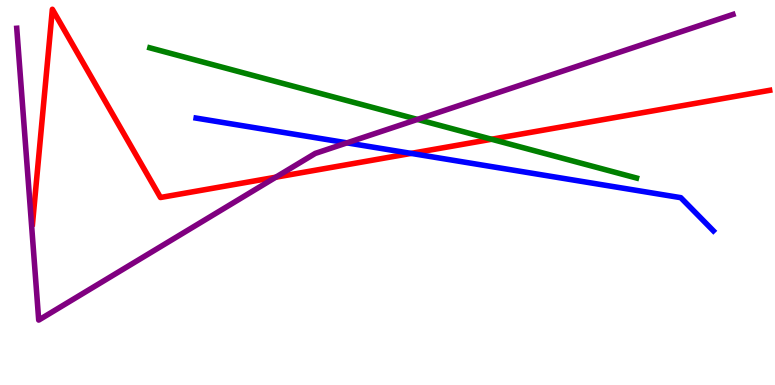[{'lines': ['blue', 'red'], 'intersections': [{'x': 5.31, 'y': 6.02}]}, {'lines': ['green', 'red'], 'intersections': [{'x': 6.34, 'y': 6.38}]}, {'lines': ['purple', 'red'], 'intersections': [{'x': 3.56, 'y': 5.4}]}, {'lines': ['blue', 'green'], 'intersections': []}, {'lines': ['blue', 'purple'], 'intersections': [{'x': 4.48, 'y': 6.29}]}, {'lines': ['green', 'purple'], 'intersections': [{'x': 5.39, 'y': 6.9}]}]